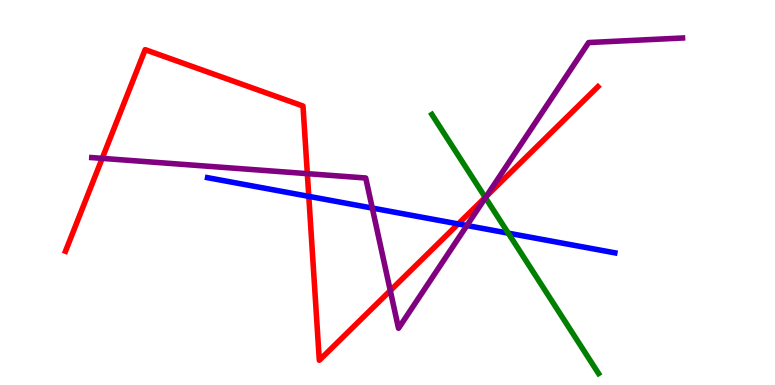[{'lines': ['blue', 'red'], 'intersections': [{'x': 3.98, 'y': 4.9}, {'x': 5.91, 'y': 4.18}]}, {'lines': ['green', 'red'], 'intersections': [{'x': 6.26, 'y': 4.87}]}, {'lines': ['purple', 'red'], 'intersections': [{'x': 1.32, 'y': 5.89}, {'x': 3.97, 'y': 5.49}, {'x': 5.04, 'y': 2.45}, {'x': 6.28, 'y': 4.9}]}, {'lines': ['blue', 'green'], 'intersections': [{'x': 6.56, 'y': 3.94}]}, {'lines': ['blue', 'purple'], 'intersections': [{'x': 4.8, 'y': 4.6}, {'x': 6.02, 'y': 4.14}]}, {'lines': ['green', 'purple'], 'intersections': [{'x': 6.26, 'y': 4.87}]}]